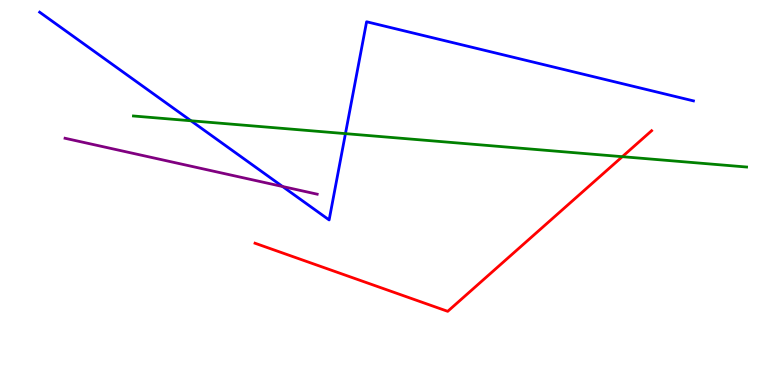[{'lines': ['blue', 'red'], 'intersections': []}, {'lines': ['green', 'red'], 'intersections': [{'x': 8.03, 'y': 5.93}]}, {'lines': ['purple', 'red'], 'intersections': []}, {'lines': ['blue', 'green'], 'intersections': [{'x': 2.46, 'y': 6.86}, {'x': 4.46, 'y': 6.53}]}, {'lines': ['blue', 'purple'], 'intersections': [{'x': 3.65, 'y': 5.16}]}, {'lines': ['green', 'purple'], 'intersections': []}]